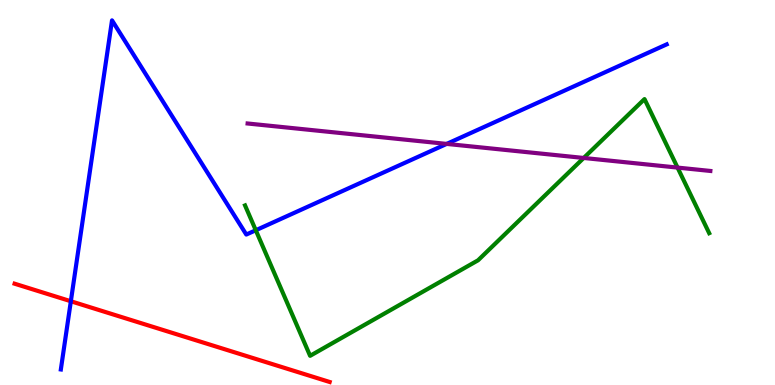[{'lines': ['blue', 'red'], 'intersections': [{'x': 0.914, 'y': 2.18}]}, {'lines': ['green', 'red'], 'intersections': []}, {'lines': ['purple', 'red'], 'intersections': []}, {'lines': ['blue', 'green'], 'intersections': [{'x': 3.3, 'y': 4.02}]}, {'lines': ['blue', 'purple'], 'intersections': [{'x': 5.76, 'y': 6.26}]}, {'lines': ['green', 'purple'], 'intersections': [{'x': 7.53, 'y': 5.9}, {'x': 8.74, 'y': 5.65}]}]